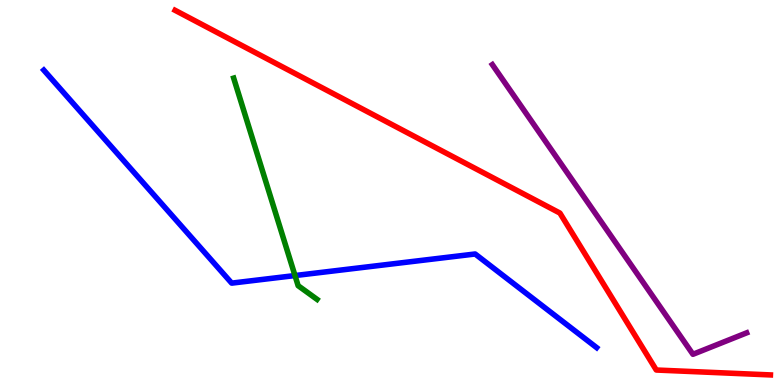[{'lines': ['blue', 'red'], 'intersections': []}, {'lines': ['green', 'red'], 'intersections': []}, {'lines': ['purple', 'red'], 'intersections': []}, {'lines': ['blue', 'green'], 'intersections': [{'x': 3.81, 'y': 2.84}]}, {'lines': ['blue', 'purple'], 'intersections': []}, {'lines': ['green', 'purple'], 'intersections': []}]